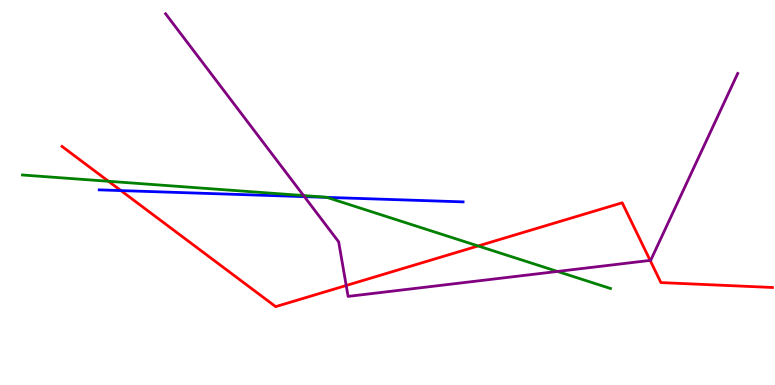[{'lines': ['blue', 'red'], 'intersections': [{'x': 1.56, 'y': 5.05}]}, {'lines': ['green', 'red'], 'intersections': [{'x': 1.4, 'y': 5.29}, {'x': 6.17, 'y': 3.61}]}, {'lines': ['purple', 'red'], 'intersections': [{'x': 4.47, 'y': 2.58}, {'x': 8.39, 'y': 3.24}]}, {'lines': ['blue', 'green'], 'intersections': [{'x': 4.22, 'y': 4.87}]}, {'lines': ['blue', 'purple'], 'intersections': [{'x': 3.93, 'y': 4.89}]}, {'lines': ['green', 'purple'], 'intersections': [{'x': 3.92, 'y': 4.92}, {'x': 7.19, 'y': 2.95}]}]